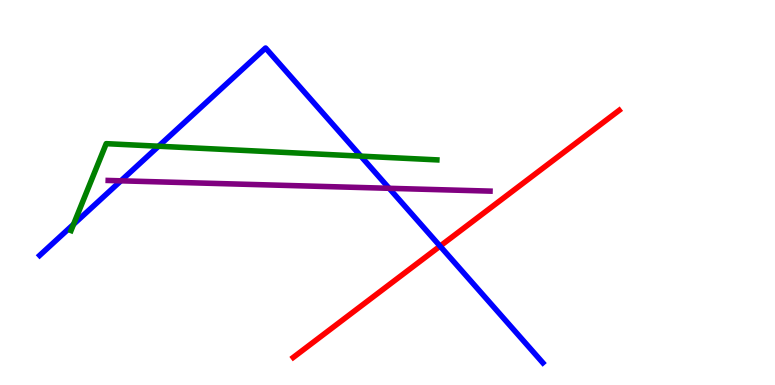[{'lines': ['blue', 'red'], 'intersections': [{'x': 5.68, 'y': 3.61}]}, {'lines': ['green', 'red'], 'intersections': []}, {'lines': ['purple', 'red'], 'intersections': []}, {'lines': ['blue', 'green'], 'intersections': [{'x': 0.949, 'y': 4.17}, {'x': 2.05, 'y': 6.2}, {'x': 4.66, 'y': 5.94}]}, {'lines': ['blue', 'purple'], 'intersections': [{'x': 1.56, 'y': 5.3}, {'x': 5.02, 'y': 5.11}]}, {'lines': ['green', 'purple'], 'intersections': []}]